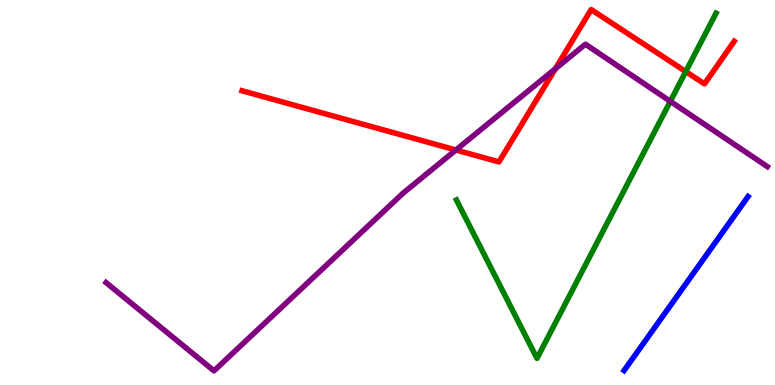[{'lines': ['blue', 'red'], 'intersections': []}, {'lines': ['green', 'red'], 'intersections': [{'x': 8.85, 'y': 8.14}]}, {'lines': ['purple', 'red'], 'intersections': [{'x': 5.88, 'y': 6.1}, {'x': 7.17, 'y': 8.21}]}, {'lines': ['blue', 'green'], 'intersections': []}, {'lines': ['blue', 'purple'], 'intersections': []}, {'lines': ['green', 'purple'], 'intersections': [{'x': 8.65, 'y': 7.37}]}]